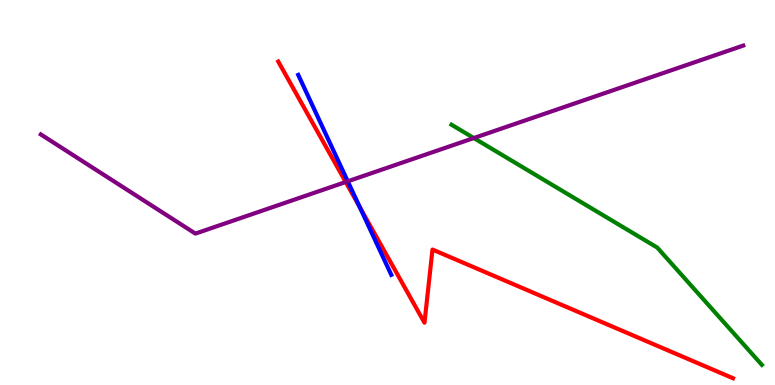[{'lines': ['blue', 'red'], 'intersections': [{'x': 4.64, 'y': 4.62}]}, {'lines': ['green', 'red'], 'intersections': []}, {'lines': ['purple', 'red'], 'intersections': [{'x': 4.46, 'y': 5.27}]}, {'lines': ['blue', 'green'], 'intersections': []}, {'lines': ['blue', 'purple'], 'intersections': [{'x': 4.49, 'y': 5.29}]}, {'lines': ['green', 'purple'], 'intersections': [{'x': 6.11, 'y': 6.41}]}]